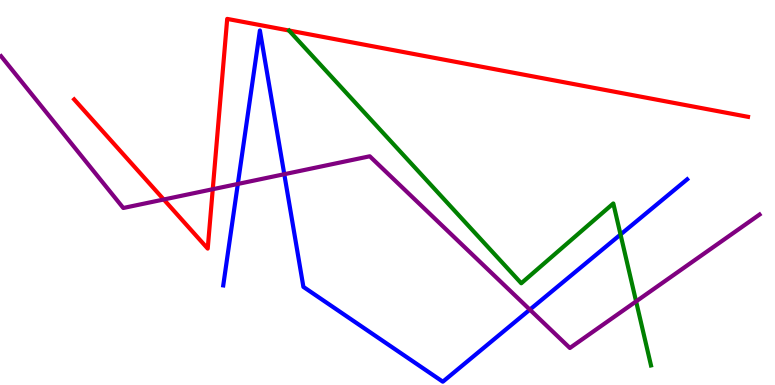[{'lines': ['blue', 'red'], 'intersections': []}, {'lines': ['green', 'red'], 'intersections': []}, {'lines': ['purple', 'red'], 'intersections': [{'x': 2.11, 'y': 4.82}, {'x': 2.75, 'y': 5.09}]}, {'lines': ['blue', 'green'], 'intersections': [{'x': 8.01, 'y': 3.91}]}, {'lines': ['blue', 'purple'], 'intersections': [{'x': 3.07, 'y': 5.22}, {'x': 3.67, 'y': 5.47}, {'x': 6.84, 'y': 1.96}]}, {'lines': ['green', 'purple'], 'intersections': [{'x': 8.21, 'y': 2.17}]}]